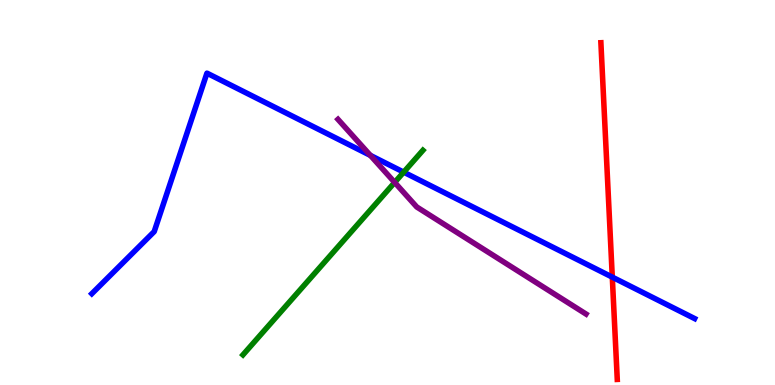[{'lines': ['blue', 'red'], 'intersections': [{'x': 7.9, 'y': 2.8}]}, {'lines': ['green', 'red'], 'intersections': []}, {'lines': ['purple', 'red'], 'intersections': []}, {'lines': ['blue', 'green'], 'intersections': [{'x': 5.21, 'y': 5.53}]}, {'lines': ['blue', 'purple'], 'intersections': [{'x': 4.78, 'y': 5.96}]}, {'lines': ['green', 'purple'], 'intersections': [{'x': 5.09, 'y': 5.26}]}]